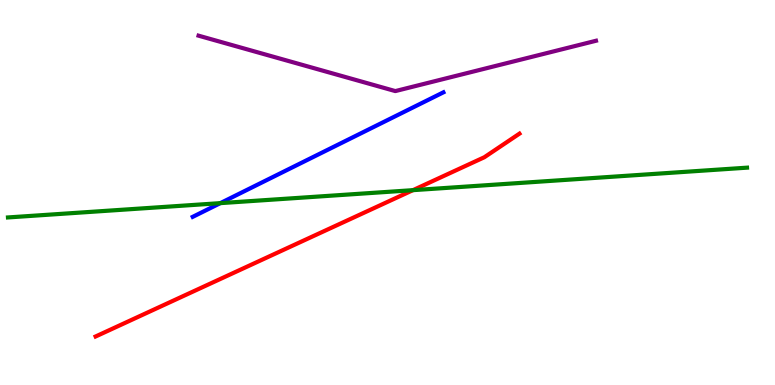[{'lines': ['blue', 'red'], 'intersections': []}, {'lines': ['green', 'red'], 'intersections': [{'x': 5.33, 'y': 5.06}]}, {'lines': ['purple', 'red'], 'intersections': []}, {'lines': ['blue', 'green'], 'intersections': [{'x': 2.84, 'y': 4.72}]}, {'lines': ['blue', 'purple'], 'intersections': []}, {'lines': ['green', 'purple'], 'intersections': []}]